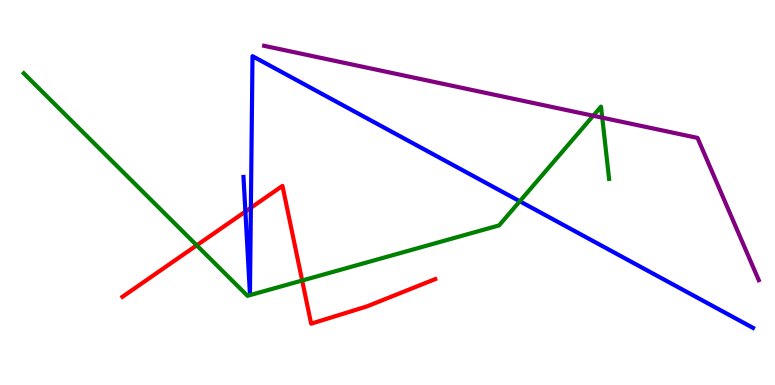[{'lines': ['blue', 'red'], 'intersections': [{'x': 3.17, 'y': 4.5}, {'x': 3.24, 'y': 4.6}]}, {'lines': ['green', 'red'], 'intersections': [{'x': 2.54, 'y': 3.63}, {'x': 3.9, 'y': 2.71}]}, {'lines': ['purple', 'red'], 'intersections': []}, {'lines': ['blue', 'green'], 'intersections': [{'x': 6.71, 'y': 4.77}]}, {'lines': ['blue', 'purple'], 'intersections': []}, {'lines': ['green', 'purple'], 'intersections': [{'x': 7.65, 'y': 6.99}, {'x': 7.77, 'y': 6.94}]}]